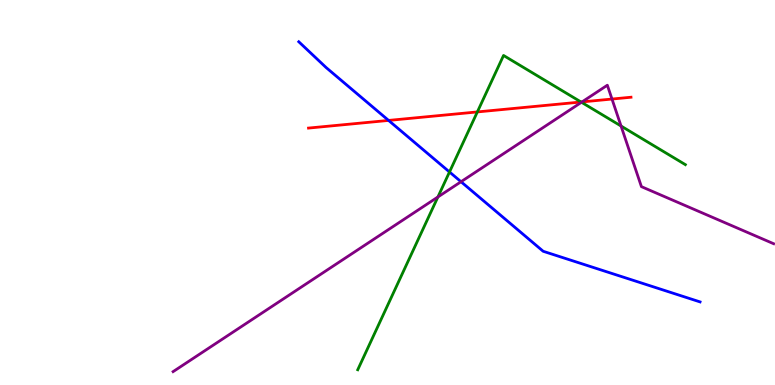[{'lines': ['blue', 'red'], 'intersections': [{'x': 5.01, 'y': 6.87}]}, {'lines': ['green', 'red'], 'intersections': [{'x': 6.16, 'y': 7.09}, {'x': 7.5, 'y': 7.35}]}, {'lines': ['purple', 'red'], 'intersections': [{'x': 7.51, 'y': 7.35}, {'x': 7.9, 'y': 7.43}]}, {'lines': ['blue', 'green'], 'intersections': [{'x': 5.8, 'y': 5.53}]}, {'lines': ['blue', 'purple'], 'intersections': [{'x': 5.95, 'y': 5.28}]}, {'lines': ['green', 'purple'], 'intersections': [{'x': 5.65, 'y': 4.88}, {'x': 7.5, 'y': 7.34}, {'x': 8.01, 'y': 6.73}]}]